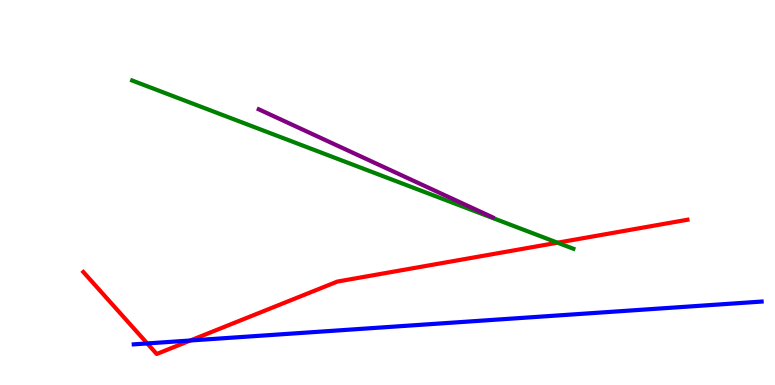[{'lines': ['blue', 'red'], 'intersections': [{'x': 1.9, 'y': 1.08}, {'x': 2.46, 'y': 1.16}]}, {'lines': ['green', 'red'], 'intersections': [{'x': 7.19, 'y': 3.7}]}, {'lines': ['purple', 'red'], 'intersections': []}, {'lines': ['blue', 'green'], 'intersections': []}, {'lines': ['blue', 'purple'], 'intersections': []}, {'lines': ['green', 'purple'], 'intersections': []}]